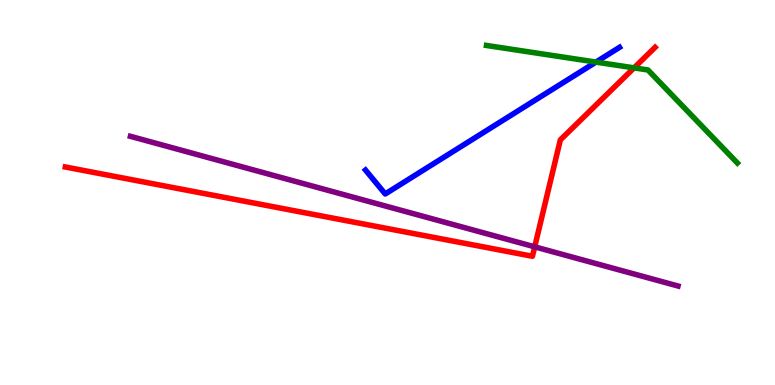[{'lines': ['blue', 'red'], 'intersections': []}, {'lines': ['green', 'red'], 'intersections': [{'x': 8.18, 'y': 8.24}]}, {'lines': ['purple', 'red'], 'intersections': [{'x': 6.9, 'y': 3.59}]}, {'lines': ['blue', 'green'], 'intersections': [{'x': 7.69, 'y': 8.39}]}, {'lines': ['blue', 'purple'], 'intersections': []}, {'lines': ['green', 'purple'], 'intersections': []}]